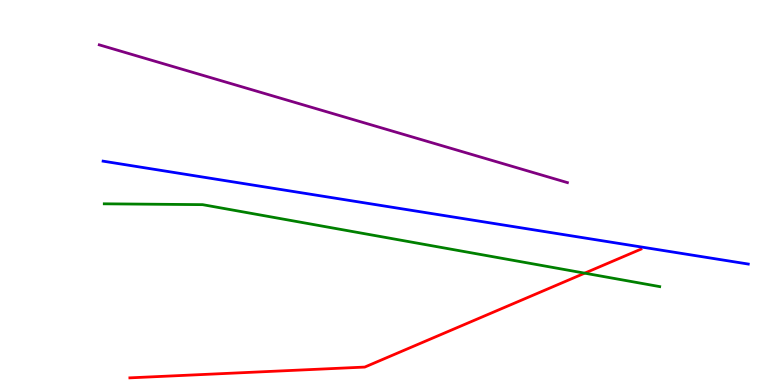[{'lines': ['blue', 'red'], 'intersections': []}, {'lines': ['green', 'red'], 'intersections': [{'x': 7.54, 'y': 2.9}]}, {'lines': ['purple', 'red'], 'intersections': []}, {'lines': ['blue', 'green'], 'intersections': []}, {'lines': ['blue', 'purple'], 'intersections': []}, {'lines': ['green', 'purple'], 'intersections': []}]